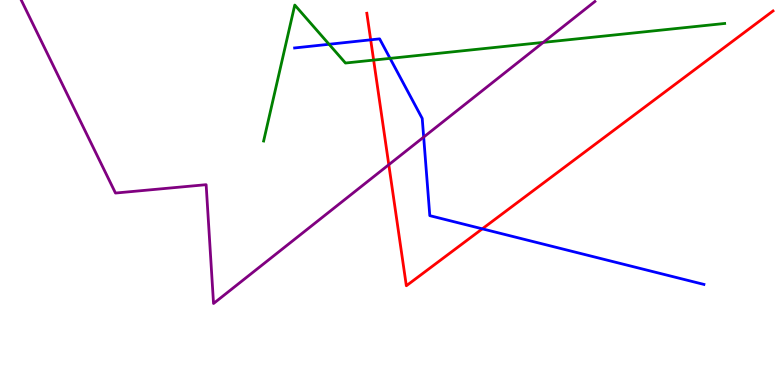[{'lines': ['blue', 'red'], 'intersections': [{'x': 4.78, 'y': 8.97}, {'x': 6.22, 'y': 4.06}]}, {'lines': ['green', 'red'], 'intersections': [{'x': 4.82, 'y': 8.44}]}, {'lines': ['purple', 'red'], 'intersections': [{'x': 5.02, 'y': 5.72}]}, {'lines': ['blue', 'green'], 'intersections': [{'x': 4.25, 'y': 8.85}, {'x': 5.03, 'y': 8.48}]}, {'lines': ['blue', 'purple'], 'intersections': [{'x': 5.47, 'y': 6.44}]}, {'lines': ['green', 'purple'], 'intersections': [{'x': 7.01, 'y': 8.9}]}]